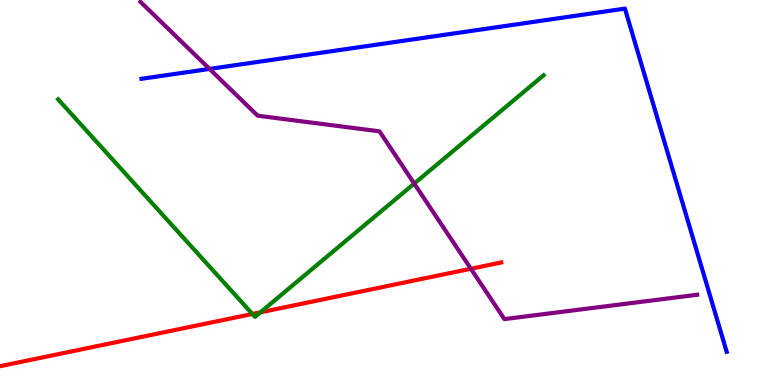[{'lines': ['blue', 'red'], 'intersections': []}, {'lines': ['green', 'red'], 'intersections': [{'x': 3.26, 'y': 1.84}, {'x': 3.36, 'y': 1.89}]}, {'lines': ['purple', 'red'], 'intersections': [{'x': 6.08, 'y': 3.02}]}, {'lines': ['blue', 'green'], 'intersections': []}, {'lines': ['blue', 'purple'], 'intersections': [{'x': 2.7, 'y': 8.21}]}, {'lines': ['green', 'purple'], 'intersections': [{'x': 5.34, 'y': 5.23}]}]